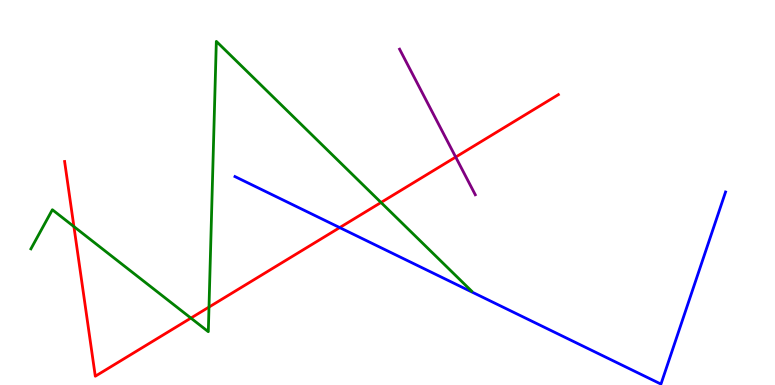[{'lines': ['blue', 'red'], 'intersections': [{'x': 4.38, 'y': 4.09}]}, {'lines': ['green', 'red'], 'intersections': [{'x': 0.954, 'y': 4.11}, {'x': 2.46, 'y': 1.74}, {'x': 2.7, 'y': 2.02}, {'x': 4.92, 'y': 4.74}]}, {'lines': ['purple', 'red'], 'intersections': [{'x': 5.88, 'y': 5.92}]}, {'lines': ['blue', 'green'], 'intersections': []}, {'lines': ['blue', 'purple'], 'intersections': []}, {'lines': ['green', 'purple'], 'intersections': []}]